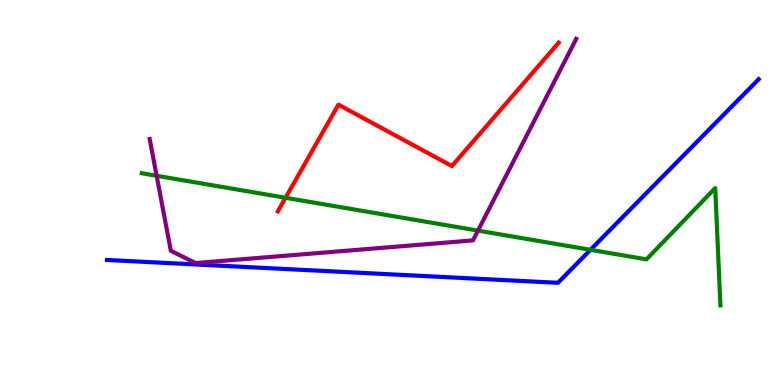[{'lines': ['blue', 'red'], 'intersections': []}, {'lines': ['green', 'red'], 'intersections': [{'x': 3.68, 'y': 4.86}]}, {'lines': ['purple', 'red'], 'intersections': []}, {'lines': ['blue', 'green'], 'intersections': [{'x': 7.62, 'y': 3.51}]}, {'lines': ['blue', 'purple'], 'intersections': []}, {'lines': ['green', 'purple'], 'intersections': [{'x': 2.02, 'y': 5.43}, {'x': 6.17, 'y': 4.01}]}]